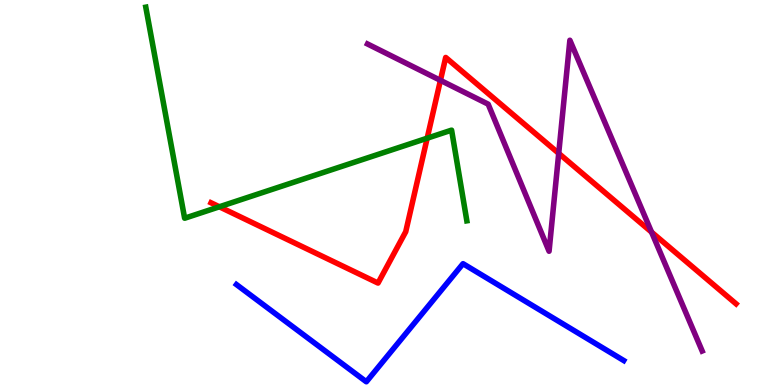[{'lines': ['blue', 'red'], 'intersections': []}, {'lines': ['green', 'red'], 'intersections': [{'x': 2.83, 'y': 4.63}, {'x': 5.51, 'y': 6.41}]}, {'lines': ['purple', 'red'], 'intersections': [{'x': 5.68, 'y': 7.91}, {'x': 7.21, 'y': 6.02}, {'x': 8.41, 'y': 3.97}]}, {'lines': ['blue', 'green'], 'intersections': []}, {'lines': ['blue', 'purple'], 'intersections': []}, {'lines': ['green', 'purple'], 'intersections': []}]